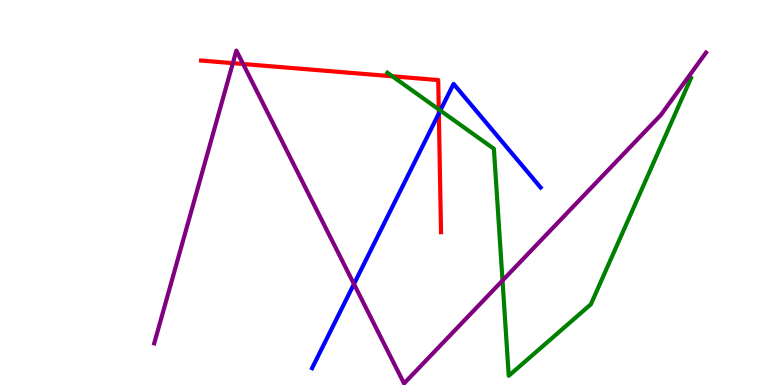[{'lines': ['blue', 'red'], 'intersections': [{'x': 5.66, 'y': 7.05}]}, {'lines': ['green', 'red'], 'intersections': [{'x': 5.06, 'y': 8.02}, {'x': 5.66, 'y': 7.16}]}, {'lines': ['purple', 'red'], 'intersections': [{'x': 3.0, 'y': 8.36}, {'x': 3.14, 'y': 8.34}]}, {'lines': ['blue', 'green'], 'intersections': [{'x': 5.68, 'y': 7.13}]}, {'lines': ['blue', 'purple'], 'intersections': [{'x': 4.57, 'y': 2.62}]}, {'lines': ['green', 'purple'], 'intersections': [{'x': 6.48, 'y': 2.71}]}]